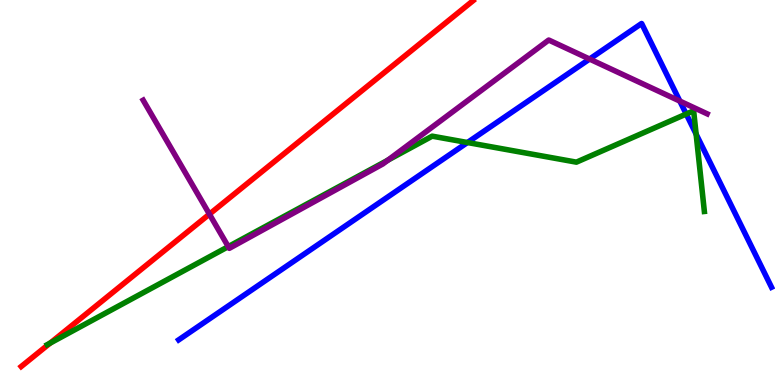[{'lines': ['blue', 'red'], 'intersections': []}, {'lines': ['green', 'red'], 'intersections': [{'x': 0.647, 'y': 1.09}]}, {'lines': ['purple', 'red'], 'intersections': [{'x': 2.7, 'y': 4.44}]}, {'lines': ['blue', 'green'], 'intersections': [{'x': 6.03, 'y': 6.3}, {'x': 8.85, 'y': 7.04}, {'x': 8.98, 'y': 6.52}]}, {'lines': ['blue', 'purple'], 'intersections': [{'x': 7.61, 'y': 8.47}, {'x': 8.77, 'y': 7.37}]}, {'lines': ['green', 'purple'], 'intersections': [{'x': 2.95, 'y': 3.59}, {'x': 5.01, 'y': 5.84}]}]